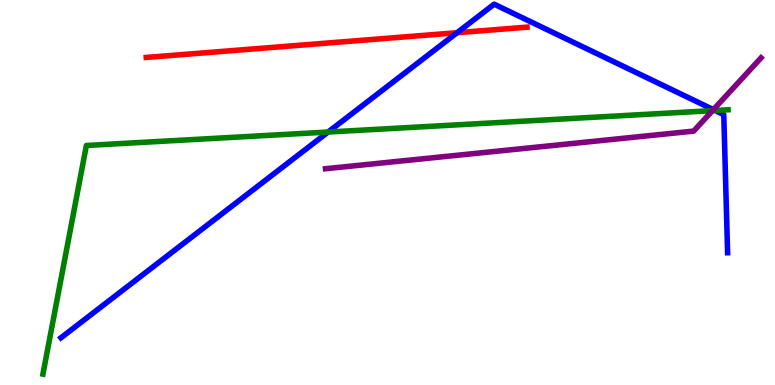[{'lines': ['blue', 'red'], 'intersections': [{'x': 5.9, 'y': 9.15}]}, {'lines': ['green', 'red'], 'intersections': []}, {'lines': ['purple', 'red'], 'intersections': []}, {'lines': ['blue', 'green'], 'intersections': [{'x': 4.23, 'y': 6.57}, {'x': 9.23, 'y': 7.13}]}, {'lines': ['blue', 'purple'], 'intersections': [{'x': 9.21, 'y': 7.15}]}, {'lines': ['green', 'purple'], 'intersections': [{'x': 9.19, 'y': 7.13}]}]